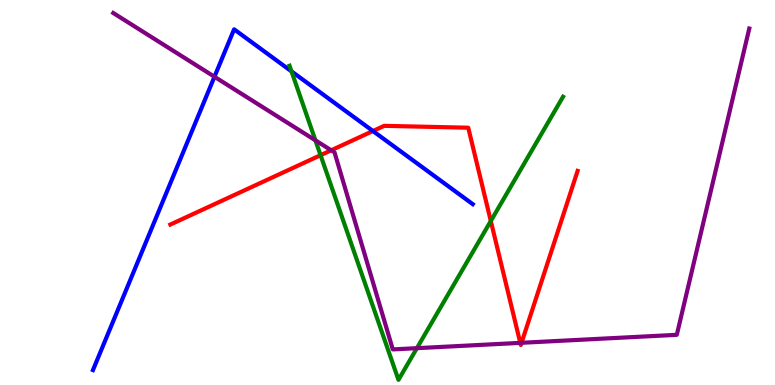[{'lines': ['blue', 'red'], 'intersections': [{'x': 4.81, 'y': 6.6}]}, {'lines': ['green', 'red'], 'intersections': [{'x': 4.14, 'y': 5.97}, {'x': 6.33, 'y': 4.26}]}, {'lines': ['purple', 'red'], 'intersections': [{'x': 4.27, 'y': 6.1}, {'x': 6.71, 'y': 1.09}, {'x': 6.73, 'y': 1.1}]}, {'lines': ['blue', 'green'], 'intersections': [{'x': 3.76, 'y': 8.15}]}, {'lines': ['blue', 'purple'], 'intersections': [{'x': 2.77, 'y': 8.01}]}, {'lines': ['green', 'purple'], 'intersections': [{'x': 4.07, 'y': 6.35}, {'x': 5.38, 'y': 0.957}]}]